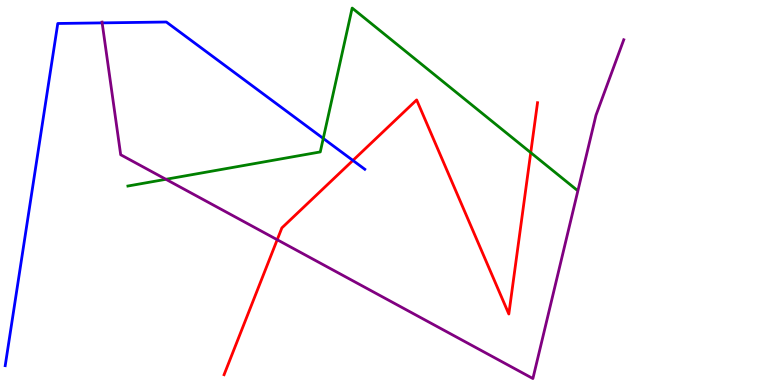[{'lines': ['blue', 'red'], 'intersections': [{'x': 4.55, 'y': 5.83}]}, {'lines': ['green', 'red'], 'intersections': [{'x': 6.85, 'y': 6.04}]}, {'lines': ['purple', 'red'], 'intersections': [{'x': 3.58, 'y': 3.77}]}, {'lines': ['blue', 'green'], 'intersections': [{'x': 4.17, 'y': 6.4}]}, {'lines': ['blue', 'purple'], 'intersections': [{'x': 1.32, 'y': 9.41}]}, {'lines': ['green', 'purple'], 'intersections': [{'x': 2.14, 'y': 5.34}]}]